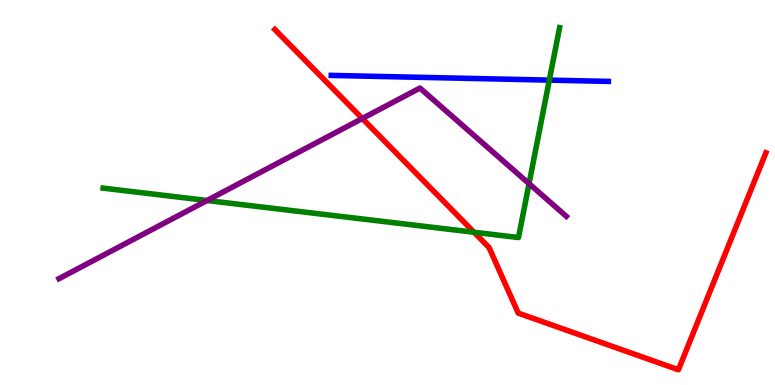[{'lines': ['blue', 'red'], 'intersections': []}, {'lines': ['green', 'red'], 'intersections': [{'x': 6.12, 'y': 3.97}]}, {'lines': ['purple', 'red'], 'intersections': [{'x': 4.67, 'y': 6.92}]}, {'lines': ['blue', 'green'], 'intersections': [{'x': 7.09, 'y': 7.92}]}, {'lines': ['blue', 'purple'], 'intersections': []}, {'lines': ['green', 'purple'], 'intersections': [{'x': 2.67, 'y': 4.79}, {'x': 6.83, 'y': 5.23}]}]